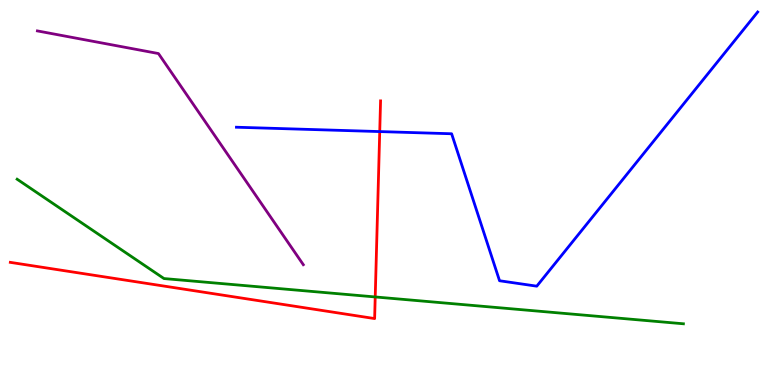[{'lines': ['blue', 'red'], 'intersections': [{'x': 4.9, 'y': 6.58}]}, {'lines': ['green', 'red'], 'intersections': [{'x': 4.84, 'y': 2.29}]}, {'lines': ['purple', 'red'], 'intersections': []}, {'lines': ['blue', 'green'], 'intersections': []}, {'lines': ['blue', 'purple'], 'intersections': []}, {'lines': ['green', 'purple'], 'intersections': []}]